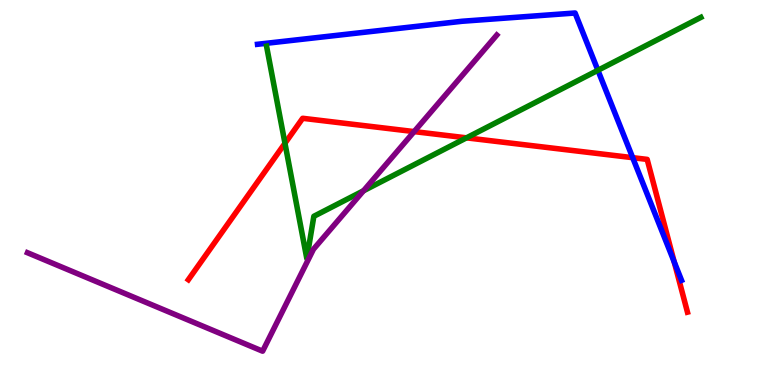[{'lines': ['blue', 'red'], 'intersections': [{'x': 8.16, 'y': 5.9}, {'x': 8.7, 'y': 3.2}]}, {'lines': ['green', 'red'], 'intersections': [{'x': 3.68, 'y': 6.28}, {'x': 6.02, 'y': 6.42}]}, {'lines': ['purple', 'red'], 'intersections': [{'x': 5.34, 'y': 6.58}]}, {'lines': ['blue', 'green'], 'intersections': [{'x': 7.71, 'y': 8.17}]}, {'lines': ['blue', 'purple'], 'intersections': []}, {'lines': ['green', 'purple'], 'intersections': [{'x': 4.69, 'y': 5.04}]}]